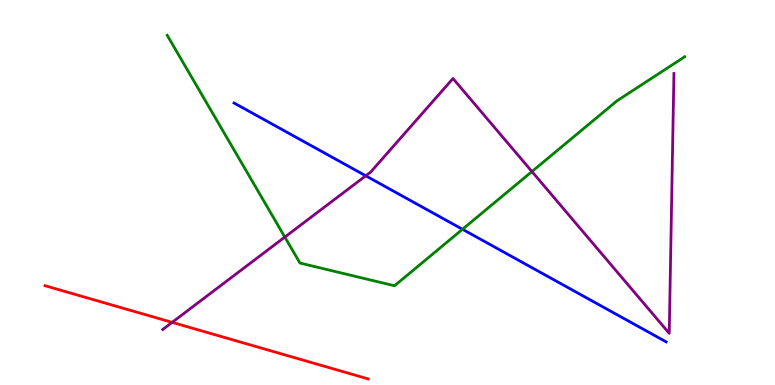[{'lines': ['blue', 'red'], 'intersections': []}, {'lines': ['green', 'red'], 'intersections': []}, {'lines': ['purple', 'red'], 'intersections': [{'x': 2.22, 'y': 1.63}]}, {'lines': ['blue', 'green'], 'intersections': [{'x': 5.97, 'y': 4.04}]}, {'lines': ['blue', 'purple'], 'intersections': [{'x': 4.72, 'y': 5.43}]}, {'lines': ['green', 'purple'], 'intersections': [{'x': 3.68, 'y': 3.84}, {'x': 6.86, 'y': 5.54}]}]